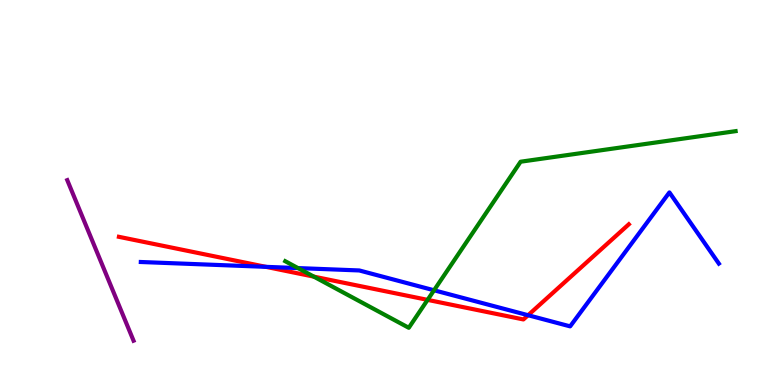[{'lines': ['blue', 'red'], 'intersections': [{'x': 3.43, 'y': 3.07}, {'x': 6.81, 'y': 1.81}]}, {'lines': ['green', 'red'], 'intersections': [{'x': 4.05, 'y': 2.81}, {'x': 5.52, 'y': 2.21}]}, {'lines': ['purple', 'red'], 'intersections': []}, {'lines': ['blue', 'green'], 'intersections': [{'x': 3.84, 'y': 3.04}, {'x': 5.6, 'y': 2.46}]}, {'lines': ['blue', 'purple'], 'intersections': []}, {'lines': ['green', 'purple'], 'intersections': []}]